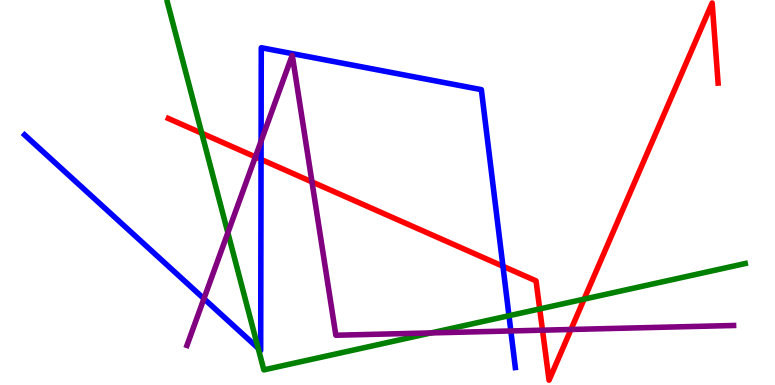[{'lines': ['blue', 'red'], 'intersections': [{'x': 3.37, 'y': 5.86}, {'x': 6.49, 'y': 3.08}]}, {'lines': ['green', 'red'], 'intersections': [{'x': 2.6, 'y': 6.54}, {'x': 6.96, 'y': 1.98}, {'x': 7.54, 'y': 2.23}]}, {'lines': ['purple', 'red'], 'intersections': [{'x': 3.3, 'y': 5.92}, {'x': 4.03, 'y': 5.28}, {'x': 7.0, 'y': 1.42}, {'x': 7.37, 'y': 1.44}]}, {'lines': ['blue', 'green'], 'intersections': [{'x': 3.33, 'y': 0.956}, {'x': 6.57, 'y': 1.8}]}, {'lines': ['blue', 'purple'], 'intersections': [{'x': 2.63, 'y': 2.24}, {'x': 3.37, 'y': 6.33}, {'x': 6.59, 'y': 1.4}]}, {'lines': ['green', 'purple'], 'intersections': [{'x': 2.94, 'y': 3.96}, {'x': 5.56, 'y': 1.35}]}]